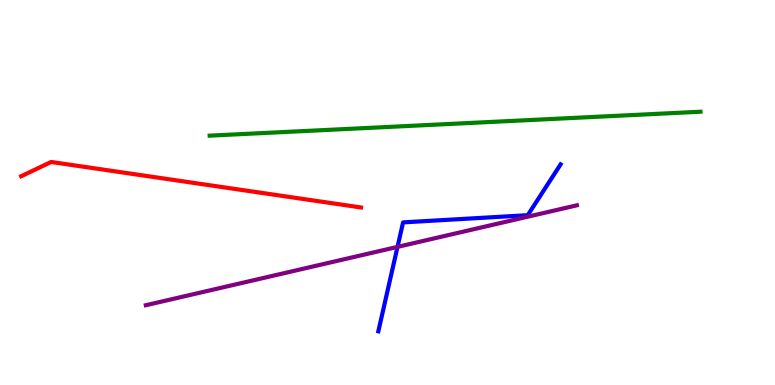[{'lines': ['blue', 'red'], 'intersections': []}, {'lines': ['green', 'red'], 'intersections': []}, {'lines': ['purple', 'red'], 'intersections': []}, {'lines': ['blue', 'green'], 'intersections': []}, {'lines': ['blue', 'purple'], 'intersections': [{'x': 5.13, 'y': 3.59}]}, {'lines': ['green', 'purple'], 'intersections': []}]